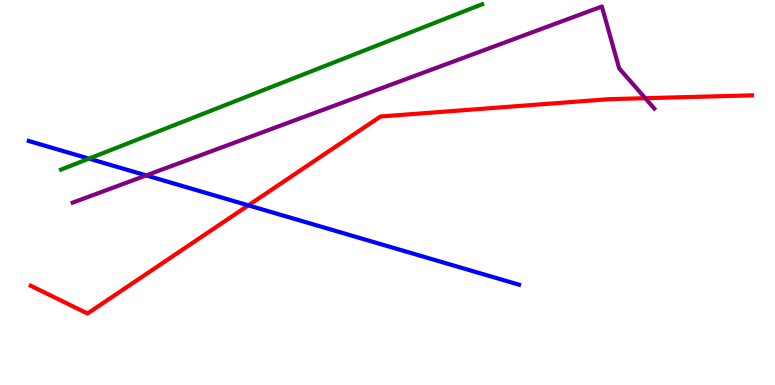[{'lines': ['blue', 'red'], 'intersections': [{'x': 3.2, 'y': 4.67}]}, {'lines': ['green', 'red'], 'intersections': []}, {'lines': ['purple', 'red'], 'intersections': [{'x': 8.33, 'y': 7.45}]}, {'lines': ['blue', 'green'], 'intersections': [{'x': 1.15, 'y': 5.88}]}, {'lines': ['blue', 'purple'], 'intersections': [{'x': 1.89, 'y': 5.44}]}, {'lines': ['green', 'purple'], 'intersections': []}]